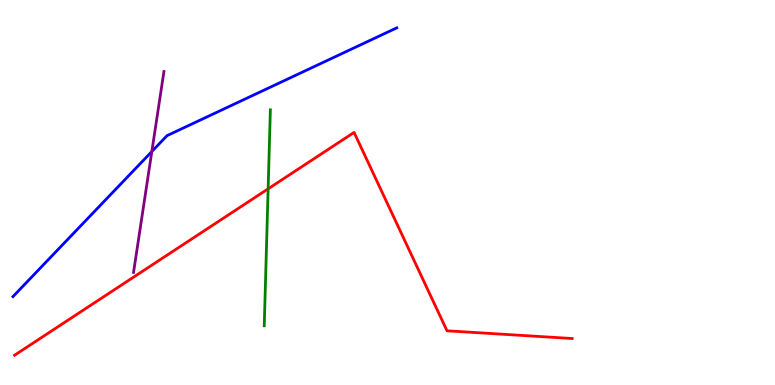[{'lines': ['blue', 'red'], 'intersections': []}, {'lines': ['green', 'red'], 'intersections': [{'x': 3.46, 'y': 5.1}]}, {'lines': ['purple', 'red'], 'intersections': []}, {'lines': ['blue', 'green'], 'intersections': []}, {'lines': ['blue', 'purple'], 'intersections': [{'x': 1.96, 'y': 6.06}]}, {'lines': ['green', 'purple'], 'intersections': []}]